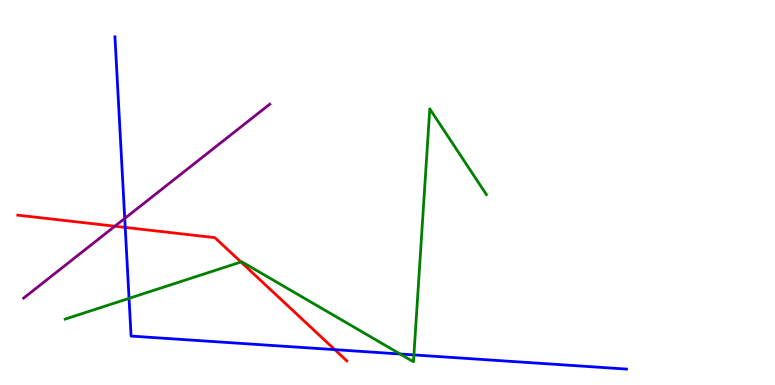[{'lines': ['blue', 'red'], 'intersections': [{'x': 1.62, 'y': 4.09}, {'x': 4.32, 'y': 0.918}]}, {'lines': ['green', 'red'], 'intersections': [{'x': 3.11, 'y': 3.19}]}, {'lines': ['purple', 'red'], 'intersections': [{'x': 1.48, 'y': 4.12}]}, {'lines': ['blue', 'green'], 'intersections': [{'x': 1.67, 'y': 2.25}, {'x': 5.16, 'y': 0.805}, {'x': 5.34, 'y': 0.781}]}, {'lines': ['blue', 'purple'], 'intersections': [{'x': 1.61, 'y': 4.33}]}, {'lines': ['green', 'purple'], 'intersections': []}]